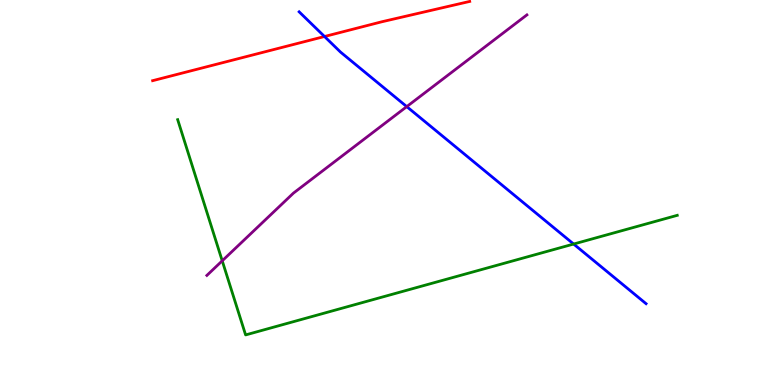[{'lines': ['blue', 'red'], 'intersections': [{'x': 4.19, 'y': 9.05}]}, {'lines': ['green', 'red'], 'intersections': []}, {'lines': ['purple', 'red'], 'intersections': []}, {'lines': ['blue', 'green'], 'intersections': [{'x': 7.4, 'y': 3.66}]}, {'lines': ['blue', 'purple'], 'intersections': [{'x': 5.25, 'y': 7.23}]}, {'lines': ['green', 'purple'], 'intersections': [{'x': 2.87, 'y': 3.23}]}]